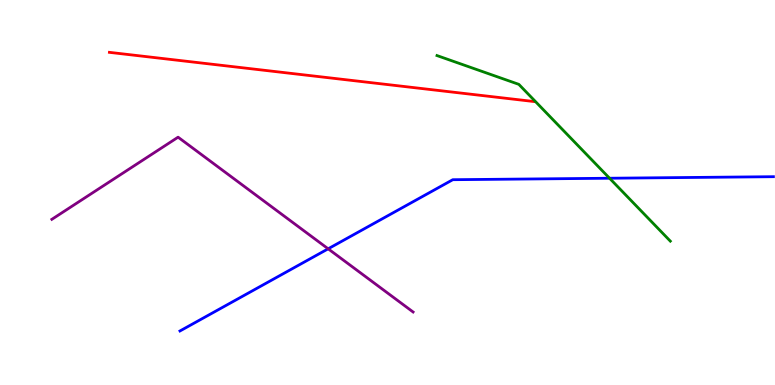[{'lines': ['blue', 'red'], 'intersections': []}, {'lines': ['green', 'red'], 'intersections': []}, {'lines': ['purple', 'red'], 'intersections': []}, {'lines': ['blue', 'green'], 'intersections': [{'x': 7.87, 'y': 5.37}]}, {'lines': ['blue', 'purple'], 'intersections': [{'x': 4.23, 'y': 3.54}]}, {'lines': ['green', 'purple'], 'intersections': []}]